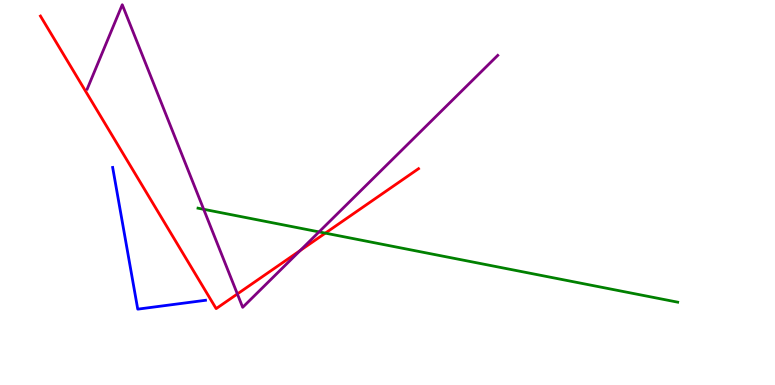[{'lines': ['blue', 'red'], 'intersections': []}, {'lines': ['green', 'red'], 'intersections': [{'x': 4.2, 'y': 3.94}]}, {'lines': ['purple', 'red'], 'intersections': [{'x': 3.06, 'y': 2.36}, {'x': 3.87, 'y': 3.49}]}, {'lines': ['blue', 'green'], 'intersections': []}, {'lines': ['blue', 'purple'], 'intersections': []}, {'lines': ['green', 'purple'], 'intersections': [{'x': 2.63, 'y': 4.56}, {'x': 4.12, 'y': 3.98}]}]